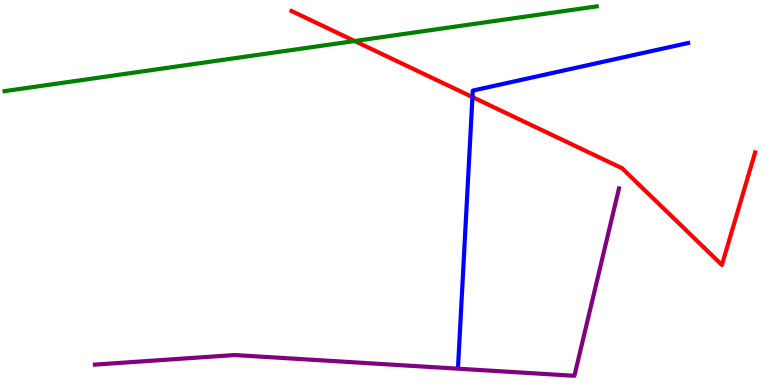[{'lines': ['blue', 'red'], 'intersections': [{'x': 6.1, 'y': 7.48}]}, {'lines': ['green', 'red'], 'intersections': [{'x': 4.58, 'y': 8.93}]}, {'lines': ['purple', 'red'], 'intersections': []}, {'lines': ['blue', 'green'], 'intersections': []}, {'lines': ['blue', 'purple'], 'intersections': []}, {'lines': ['green', 'purple'], 'intersections': []}]